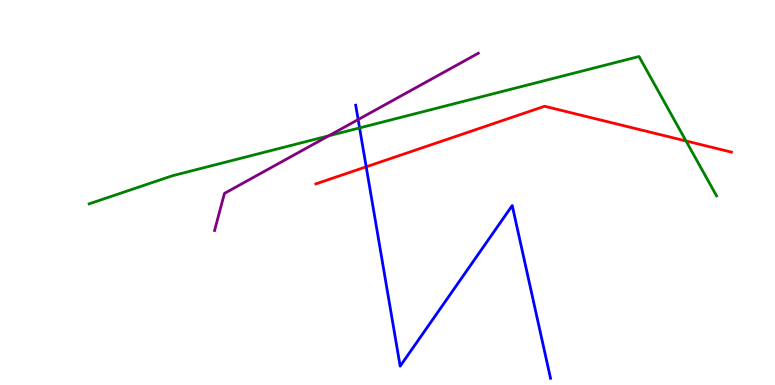[{'lines': ['blue', 'red'], 'intersections': [{'x': 4.73, 'y': 5.67}]}, {'lines': ['green', 'red'], 'intersections': [{'x': 8.85, 'y': 6.34}]}, {'lines': ['purple', 'red'], 'intersections': []}, {'lines': ['blue', 'green'], 'intersections': [{'x': 4.64, 'y': 6.68}]}, {'lines': ['blue', 'purple'], 'intersections': [{'x': 4.62, 'y': 6.89}]}, {'lines': ['green', 'purple'], 'intersections': [{'x': 4.24, 'y': 6.47}]}]